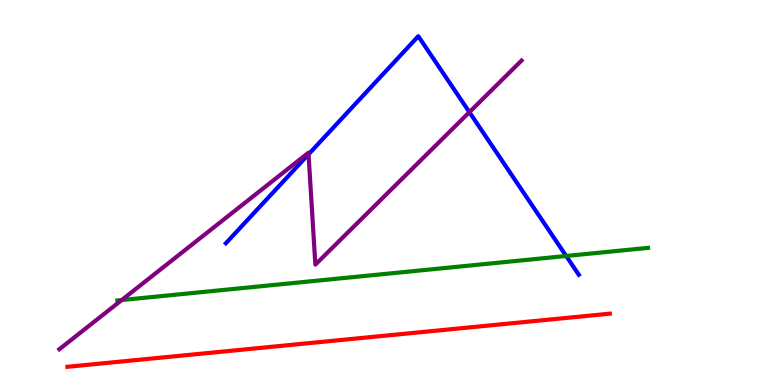[{'lines': ['blue', 'red'], 'intersections': []}, {'lines': ['green', 'red'], 'intersections': []}, {'lines': ['purple', 'red'], 'intersections': []}, {'lines': ['blue', 'green'], 'intersections': [{'x': 7.31, 'y': 3.35}]}, {'lines': ['blue', 'purple'], 'intersections': [{'x': 3.98, 'y': 5.99}, {'x': 6.06, 'y': 7.09}]}, {'lines': ['green', 'purple'], 'intersections': [{'x': 1.57, 'y': 2.21}]}]